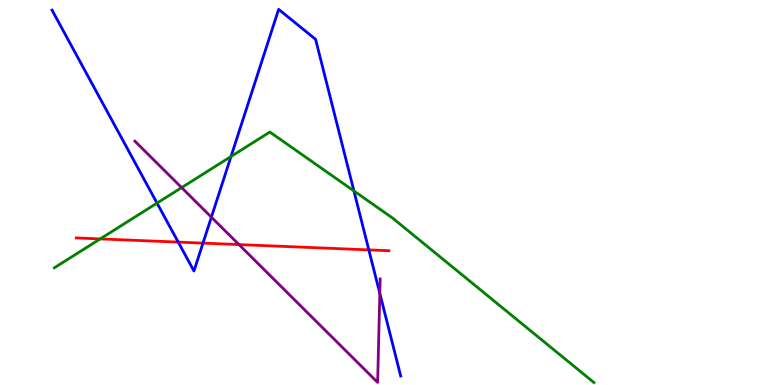[{'lines': ['blue', 'red'], 'intersections': [{'x': 2.3, 'y': 3.71}, {'x': 2.62, 'y': 3.69}, {'x': 4.76, 'y': 3.51}]}, {'lines': ['green', 'red'], 'intersections': [{'x': 1.29, 'y': 3.79}]}, {'lines': ['purple', 'red'], 'intersections': [{'x': 3.08, 'y': 3.65}]}, {'lines': ['blue', 'green'], 'intersections': [{'x': 2.03, 'y': 4.72}, {'x': 2.98, 'y': 5.94}, {'x': 4.57, 'y': 5.04}]}, {'lines': ['blue', 'purple'], 'intersections': [{'x': 2.73, 'y': 4.36}, {'x': 4.9, 'y': 2.38}]}, {'lines': ['green', 'purple'], 'intersections': [{'x': 2.34, 'y': 5.13}]}]